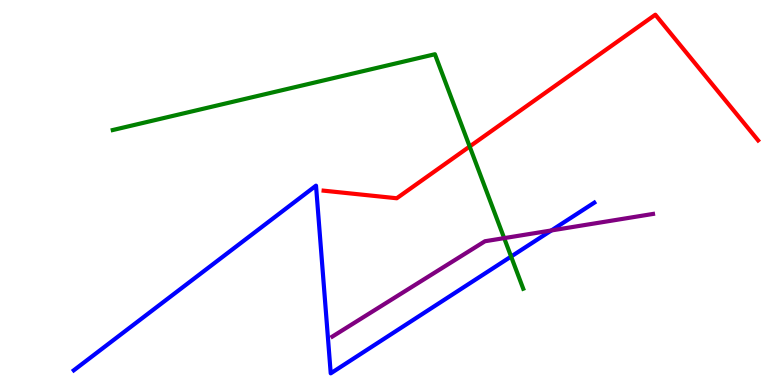[{'lines': ['blue', 'red'], 'intersections': []}, {'lines': ['green', 'red'], 'intersections': [{'x': 6.06, 'y': 6.19}]}, {'lines': ['purple', 'red'], 'intersections': []}, {'lines': ['blue', 'green'], 'intersections': [{'x': 6.59, 'y': 3.34}]}, {'lines': ['blue', 'purple'], 'intersections': [{'x': 7.11, 'y': 4.01}]}, {'lines': ['green', 'purple'], 'intersections': [{'x': 6.51, 'y': 3.81}]}]